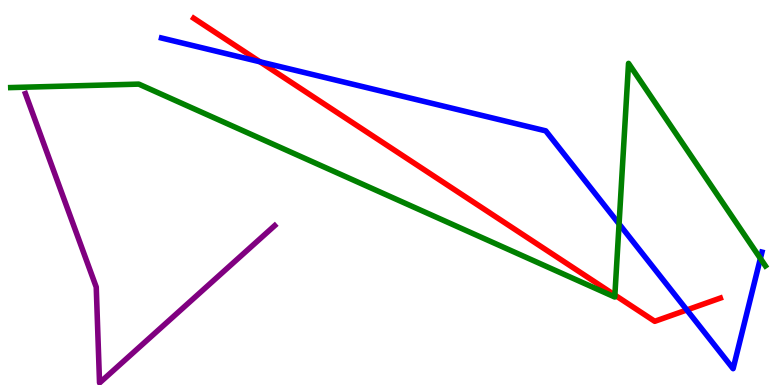[{'lines': ['blue', 'red'], 'intersections': [{'x': 3.35, 'y': 8.4}, {'x': 8.86, 'y': 1.95}]}, {'lines': ['green', 'red'], 'intersections': [{'x': 7.93, 'y': 2.34}]}, {'lines': ['purple', 'red'], 'intersections': []}, {'lines': ['blue', 'green'], 'intersections': [{'x': 7.99, 'y': 4.18}, {'x': 9.81, 'y': 3.29}]}, {'lines': ['blue', 'purple'], 'intersections': []}, {'lines': ['green', 'purple'], 'intersections': []}]